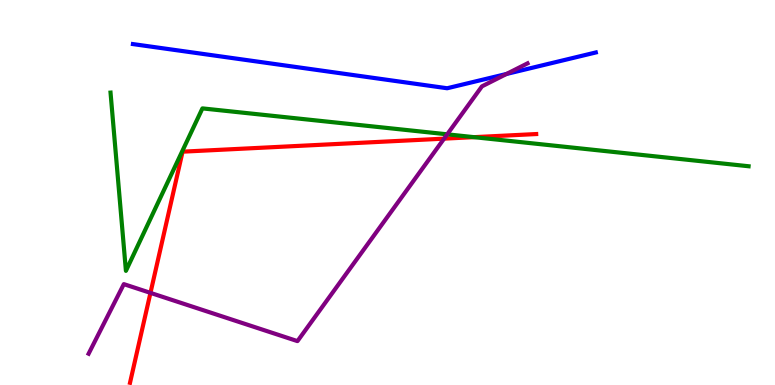[{'lines': ['blue', 'red'], 'intersections': []}, {'lines': ['green', 'red'], 'intersections': [{'x': 6.12, 'y': 6.44}]}, {'lines': ['purple', 'red'], 'intersections': [{'x': 1.94, 'y': 2.39}, {'x': 5.73, 'y': 6.4}]}, {'lines': ['blue', 'green'], 'intersections': []}, {'lines': ['blue', 'purple'], 'intersections': [{'x': 6.54, 'y': 8.08}]}, {'lines': ['green', 'purple'], 'intersections': [{'x': 5.77, 'y': 6.51}]}]